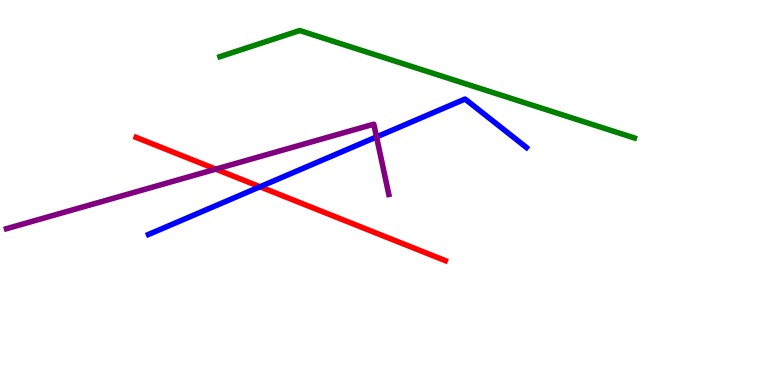[{'lines': ['blue', 'red'], 'intersections': [{'x': 3.35, 'y': 5.15}]}, {'lines': ['green', 'red'], 'intersections': []}, {'lines': ['purple', 'red'], 'intersections': [{'x': 2.78, 'y': 5.61}]}, {'lines': ['blue', 'green'], 'intersections': []}, {'lines': ['blue', 'purple'], 'intersections': [{'x': 4.86, 'y': 6.44}]}, {'lines': ['green', 'purple'], 'intersections': []}]